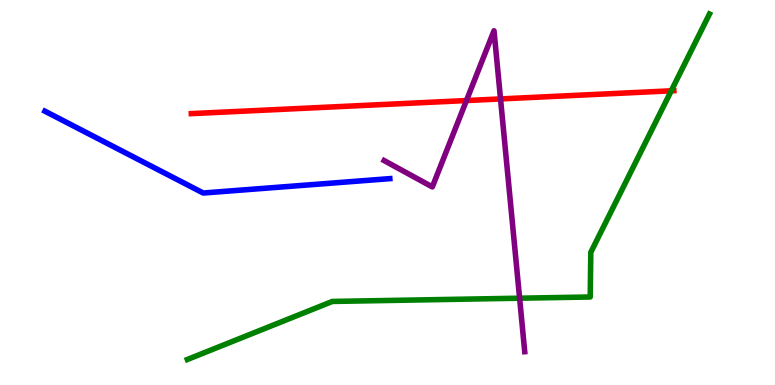[{'lines': ['blue', 'red'], 'intersections': []}, {'lines': ['green', 'red'], 'intersections': [{'x': 8.66, 'y': 7.64}]}, {'lines': ['purple', 'red'], 'intersections': [{'x': 6.02, 'y': 7.39}, {'x': 6.46, 'y': 7.43}]}, {'lines': ['blue', 'green'], 'intersections': []}, {'lines': ['blue', 'purple'], 'intersections': []}, {'lines': ['green', 'purple'], 'intersections': [{'x': 6.7, 'y': 2.25}]}]